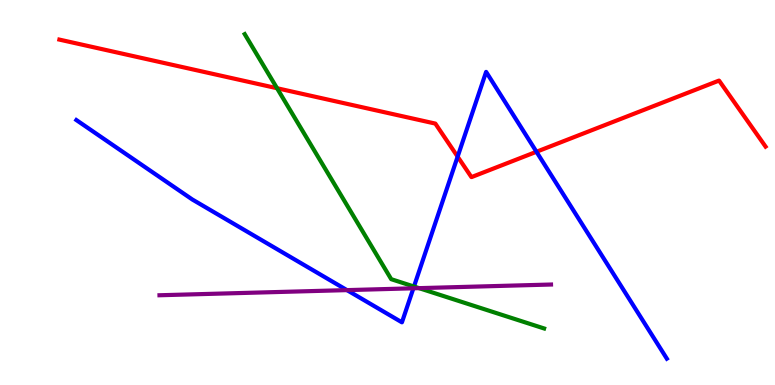[{'lines': ['blue', 'red'], 'intersections': [{'x': 5.9, 'y': 5.93}, {'x': 6.92, 'y': 6.06}]}, {'lines': ['green', 'red'], 'intersections': [{'x': 3.57, 'y': 7.71}]}, {'lines': ['purple', 'red'], 'intersections': []}, {'lines': ['blue', 'green'], 'intersections': [{'x': 5.34, 'y': 2.56}]}, {'lines': ['blue', 'purple'], 'intersections': [{'x': 4.48, 'y': 2.46}, {'x': 5.33, 'y': 2.51}]}, {'lines': ['green', 'purple'], 'intersections': [{'x': 5.41, 'y': 2.52}]}]